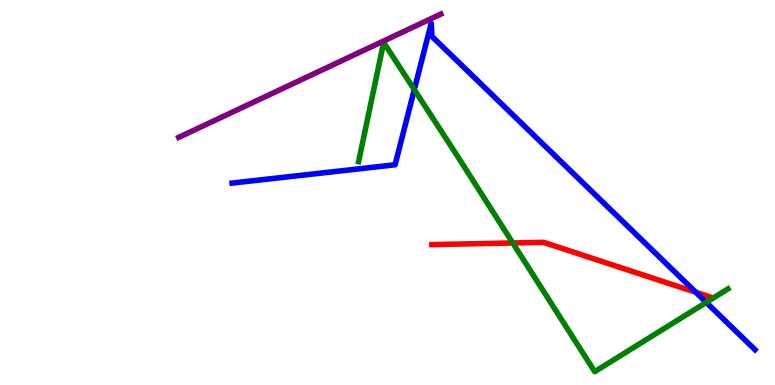[{'lines': ['blue', 'red'], 'intersections': [{'x': 8.98, 'y': 2.41}]}, {'lines': ['green', 'red'], 'intersections': [{'x': 6.62, 'y': 3.69}]}, {'lines': ['purple', 'red'], 'intersections': []}, {'lines': ['blue', 'green'], 'intersections': [{'x': 5.35, 'y': 7.67}, {'x': 9.11, 'y': 2.15}]}, {'lines': ['blue', 'purple'], 'intersections': []}, {'lines': ['green', 'purple'], 'intersections': []}]